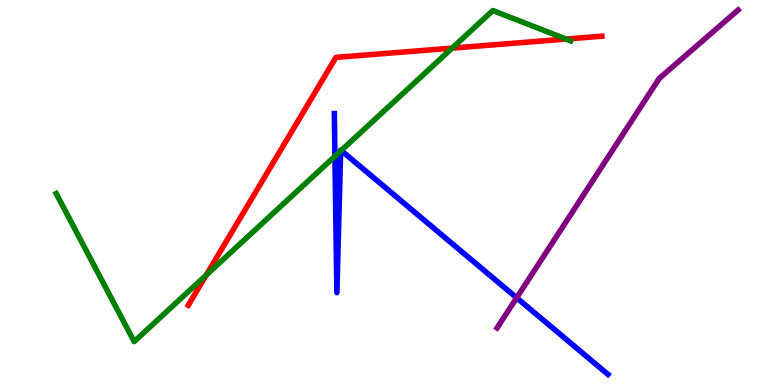[{'lines': ['blue', 'red'], 'intersections': []}, {'lines': ['green', 'red'], 'intersections': [{'x': 2.66, 'y': 2.85}, {'x': 5.83, 'y': 8.75}, {'x': 7.3, 'y': 8.99}]}, {'lines': ['purple', 'red'], 'intersections': []}, {'lines': ['blue', 'green'], 'intersections': [{'x': 4.32, 'y': 5.94}, {'x': 4.4, 'y': 6.08}, {'x': 4.4, 'y': 6.09}]}, {'lines': ['blue', 'purple'], 'intersections': [{'x': 6.67, 'y': 2.27}]}, {'lines': ['green', 'purple'], 'intersections': []}]